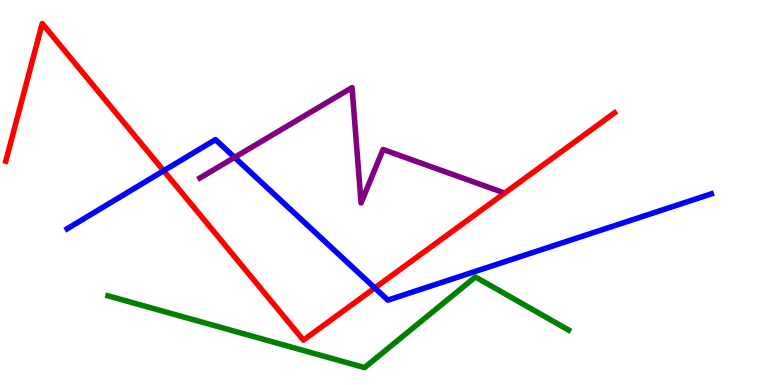[{'lines': ['blue', 'red'], 'intersections': [{'x': 2.11, 'y': 5.56}, {'x': 4.84, 'y': 2.52}]}, {'lines': ['green', 'red'], 'intersections': []}, {'lines': ['purple', 'red'], 'intersections': []}, {'lines': ['blue', 'green'], 'intersections': []}, {'lines': ['blue', 'purple'], 'intersections': [{'x': 3.03, 'y': 5.91}]}, {'lines': ['green', 'purple'], 'intersections': []}]